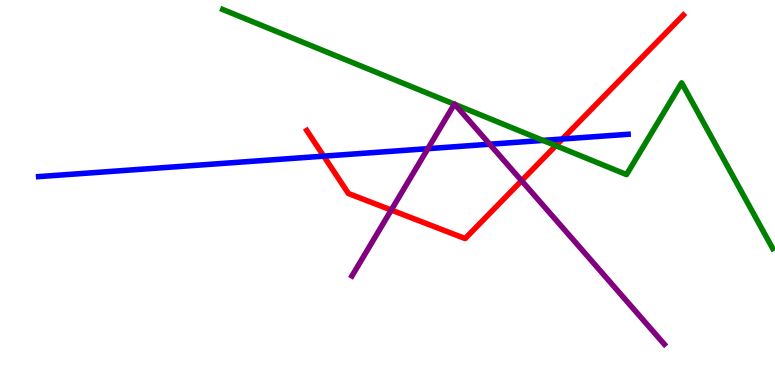[{'lines': ['blue', 'red'], 'intersections': [{'x': 4.18, 'y': 5.94}, {'x': 7.26, 'y': 6.39}]}, {'lines': ['green', 'red'], 'intersections': [{'x': 7.17, 'y': 6.22}]}, {'lines': ['purple', 'red'], 'intersections': [{'x': 5.05, 'y': 4.54}, {'x': 6.73, 'y': 5.31}]}, {'lines': ['blue', 'green'], 'intersections': [{'x': 7.01, 'y': 6.35}]}, {'lines': ['blue', 'purple'], 'intersections': [{'x': 5.52, 'y': 6.14}, {'x': 6.32, 'y': 6.25}]}, {'lines': ['green', 'purple'], 'intersections': [{'x': 5.86, 'y': 7.29}, {'x': 5.87, 'y': 7.29}]}]